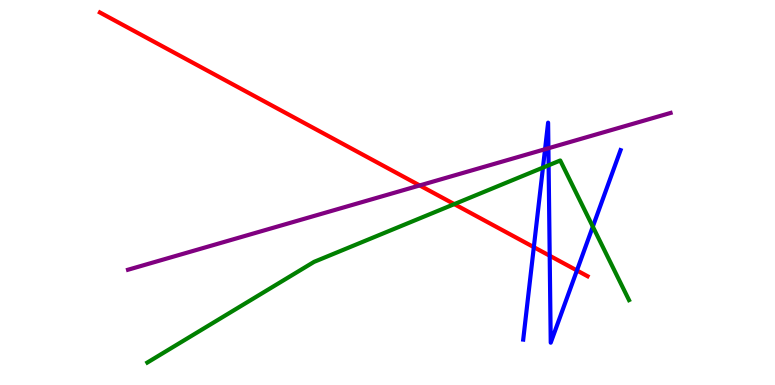[{'lines': ['blue', 'red'], 'intersections': [{'x': 6.89, 'y': 3.58}, {'x': 7.09, 'y': 3.36}, {'x': 7.44, 'y': 2.97}]}, {'lines': ['green', 'red'], 'intersections': [{'x': 5.86, 'y': 4.7}]}, {'lines': ['purple', 'red'], 'intersections': [{'x': 5.42, 'y': 5.18}]}, {'lines': ['blue', 'green'], 'intersections': [{'x': 7.01, 'y': 5.65}, {'x': 7.08, 'y': 5.71}, {'x': 7.65, 'y': 4.11}]}, {'lines': ['blue', 'purple'], 'intersections': [{'x': 7.03, 'y': 6.12}, {'x': 7.08, 'y': 6.15}]}, {'lines': ['green', 'purple'], 'intersections': []}]